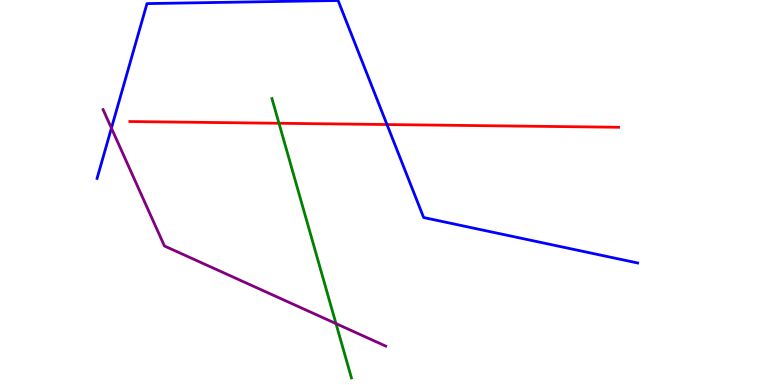[{'lines': ['blue', 'red'], 'intersections': [{'x': 4.99, 'y': 6.77}]}, {'lines': ['green', 'red'], 'intersections': [{'x': 3.6, 'y': 6.8}]}, {'lines': ['purple', 'red'], 'intersections': []}, {'lines': ['blue', 'green'], 'intersections': []}, {'lines': ['blue', 'purple'], 'intersections': [{'x': 1.44, 'y': 6.67}]}, {'lines': ['green', 'purple'], 'intersections': [{'x': 4.34, 'y': 1.6}]}]